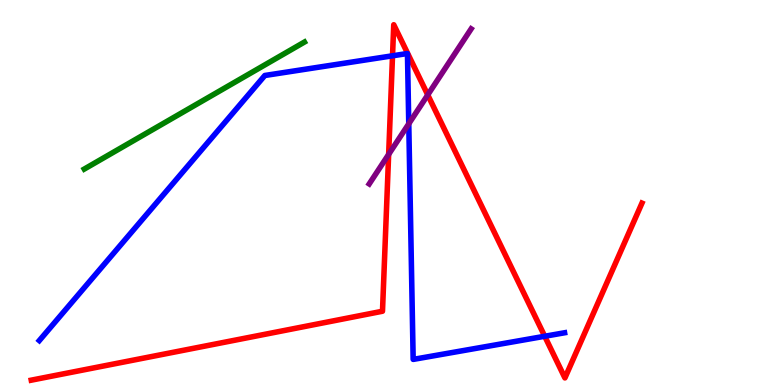[{'lines': ['blue', 'red'], 'intersections': [{'x': 5.06, 'y': 8.55}, {'x': 7.03, 'y': 1.27}]}, {'lines': ['green', 'red'], 'intersections': []}, {'lines': ['purple', 'red'], 'intersections': [{'x': 5.01, 'y': 5.99}, {'x': 5.52, 'y': 7.54}]}, {'lines': ['blue', 'green'], 'intersections': []}, {'lines': ['blue', 'purple'], 'intersections': [{'x': 5.27, 'y': 6.79}]}, {'lines': ['green', 'purple'], 'intersections': []}]